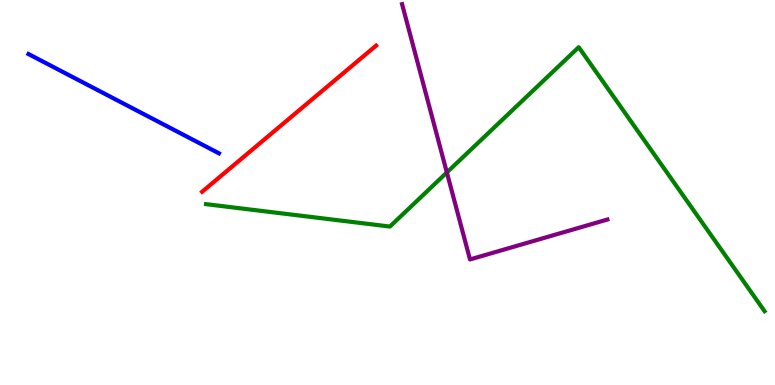[{'lines': ['blue', 'red'], 'intersections': []}, {'lines': ['green', 'red'], 'intersections': []}, {'lines': ['purple', 'red'], 'intersections': []}, {'lines': ['blue', 'green'], 'intersections': []}, {'lines': ['blue', 'purple'], 'intersections': []}, {'lines': ['green', 'purple'], 'intersections': [{'x': 5.77, 'y': 5.52}]}]